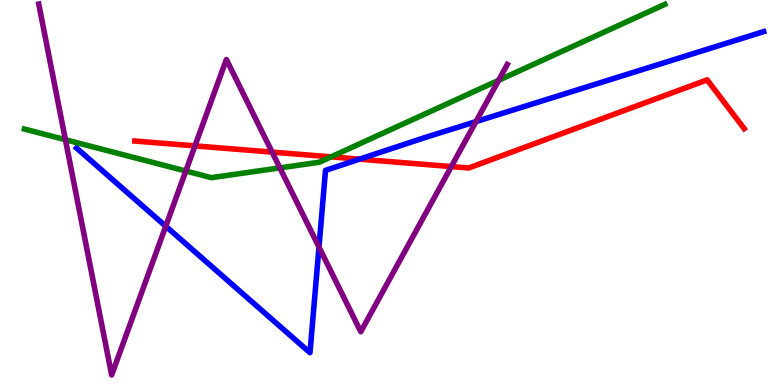[{'lines': ['blue', 'red'], 'intersections': [{'x': 4.64, 'y': 5.87}]}, {'lines': ['green', 'red'], 'intersections': [{'x': 4.27, 'y': 5.93}]}, {'lines': ['purple', 'red'], 'intersections': [{'x': 2.52, 'y': 6.21}, {'x': 3.51, 'y': 6.05}, {'x': 5.82, 'y': 5.67}]}, {'lines': ['blue', 'green'], 'intersections': []}, {'lines': ['blue', 'purple'], 'intersections': [{'x': 2.14, 'y': 4.12}, {'x': 4.12, 'y': 3.58}, {'x': 6.14, 'y': 6.84}]}, {'lines': ['green', 'purple'], 'intersections': [{'x': 0.844, 'y': 6.37}, {'x': 2.4, 'y': 5.56}, {'x': 3.61, 'y': 5.64}, {'x': 6.43, 'y': 7.91}]}]